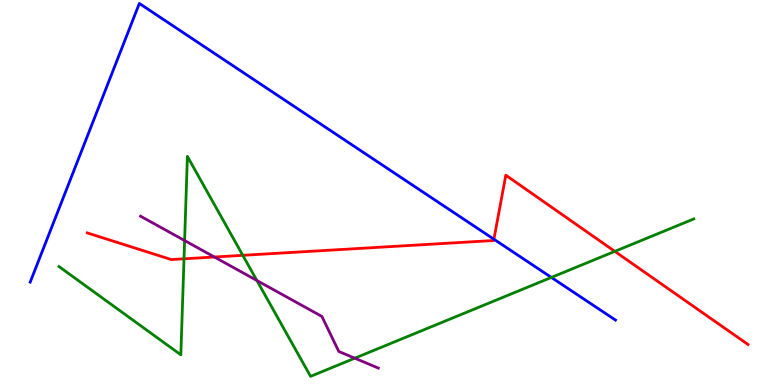[{'lines': ['blue', 'red'], 'intersections': [{'x': 6.37, 'y': 3.79}]}, {'lines': ['green', 'red'], 'intersections': [{'x': 2.37, 'y': 3.28}, {'x': 3.13, 'y': 3.37}, {'x': 7.93, 'y': 3.47}]}, {'lines': ['purple', 'red'], 'intersections': [{'x': 2.77, 'y': 3.32}]}, {'lines': ['blue', 'green'], 'intersections': [{'x': 7.11, 'y': 2.79}]}, {'lines': ['blue', 'purple'], 'intersections': []}, {'lines': ['green', 'purple'], 'intersections': [{'x': 2.38, 'y': 3.75}, {'x': 3.31, 'y': 2.71}, {'x': 4.58, 'y': 0.696}]}]